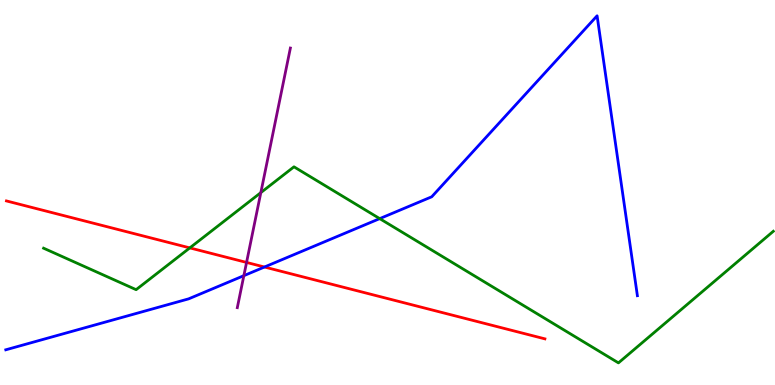[{'lines': ['blue', 'red'], 'intersections': [{'x': 3.41, 'y': 3.06}]}, {'lines': ['green', 'red'], 'intersections': [{'x': 2.45, 'y': 3.56}]}, {'lines': ['purple', 'red'], 'intersections': [{'x': 3.18, 'y': 3.18}]}, {'lines': ['blue', 'green'], 'intersections': [{'x': 4.9, 'y': 4.32}]}, {'lines': ['blue', 'purple'], 'intersections': [{'x': 3.15, 'y': 2.84}]}, {'lines': ['green', 'purple'], 'intersections': [{'x': 3.37, 'y': 5.0}]}]